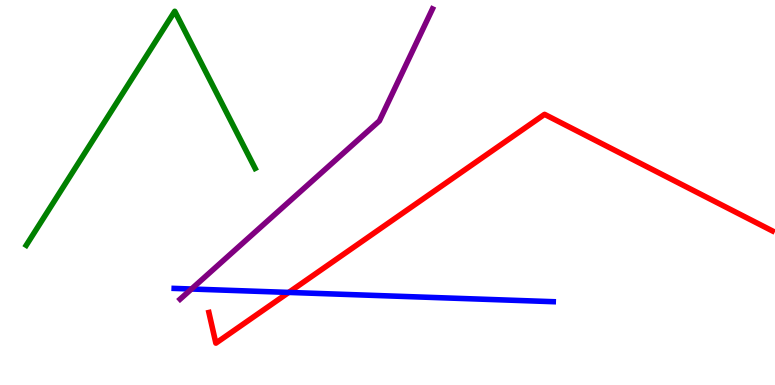[{'lines': ['blue', 'red'], 'intersections': [{'x': 3.73, 'y': 2.4}]}, {'lines': ['green', 'red'], 'intersections': []}, {'lines': ['purple', 'red'], 'intersections': []}, {'lines': ['blue', 'green'], 'intersections': []}, {'lines': ['blue', 'purple'], 'intersections': [{'x': 2.47, 'y': 2.49}]}, {'lines': ['green', 'purple'], 'intersections': []}]